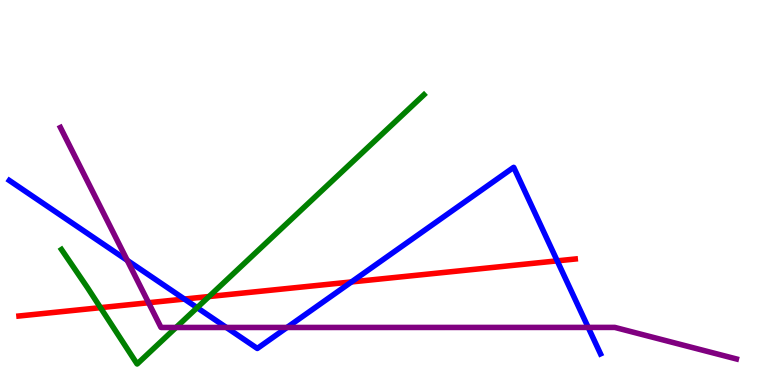[{'lines': ['blue', 'red'], 'intersections': [{'x': 2.38, 'y': 2.23}, {'x': 4.54, 'y': 2.68}, {'x': 7.19, 'y': 3.22}]}, {'lines': ['green', 'red'], 'intersections': [{'x': 1.3, 'y': 2.01}, {'x': 2.7, 'y': 2.3}]}, {'lines': ['purple', 'red'], 'intersections': [{'x': 1.92, 'y': 2.14}]}, {'lines': ['blue', 'green'], 'intersections': [{'x': 2.54, 'y': 2.01}]}, {'lines': ['blue', 'purple'], 'intersections': [{'x': 1.64, 'y': 3.24}, {'x': 2.92, 'y': 1.49}, {'x': 3.7, 'y': 1.49}, {'x': 7.59, 'y': 1.5}]}, {'lines': ['green', 'purple'], 'intersections': [{'x': 2.27, 'y': 1.49}]}]